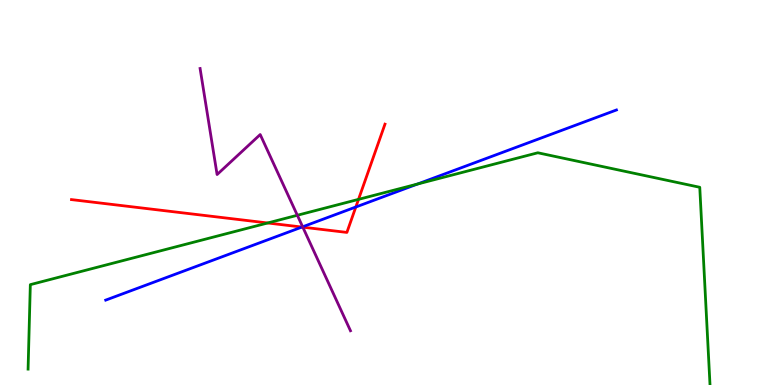[{'lines': ['blue', 'red'], 'intersections': [{'x': 3.9, 'y': 4.1}, {'x': 4.59, 'y': 4.62}]}, {'lines': ['green', 'red'], 'intersections': [{'x': 3.45, 'y': 4.21}, {'x': 4.63, 'y': 4.82}]}, {'lines': ['purple', 'red'], 'intersections': [{'x': 3.91, 'y': 4.1}]}, {'lines': ['blue', 'green'], 'intersections': [{'x': 5.39, 'y': 5.22}]}, {'lines': ['blue', 'purple'], 'intersections': [{'x': 3.91, 'y': 4.11}]}, {'lines': ['green', 'purple'], 'intersections': [{'x': 3.84, 'y': 4.41}]}]